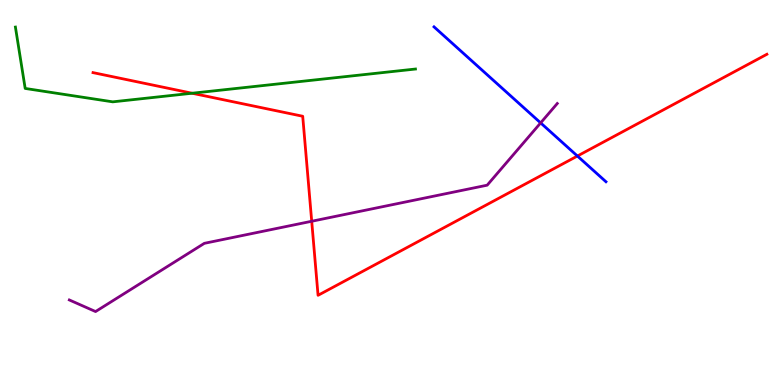[{'lines': ['blue', 'red'], 'intersections': [{'x': 7.45, 'y': 5.95}]}, {'lines': ['green', 'red'], 'intersections': [{'x': 2.48, 'y': 7.58}]}, {'lines': ['purple', 'red'], 'intersections': [{'x': 4.02, 'y': 4.25}]}, {'lines': ['blue', 'green'], 'intersections': []}, {'lines': ['blue', 'purple'], 'intersections': [{'x': 6.98, 'y': 6.81}]}, {'lines': ['green', 'purple'], 'intersections': []}]